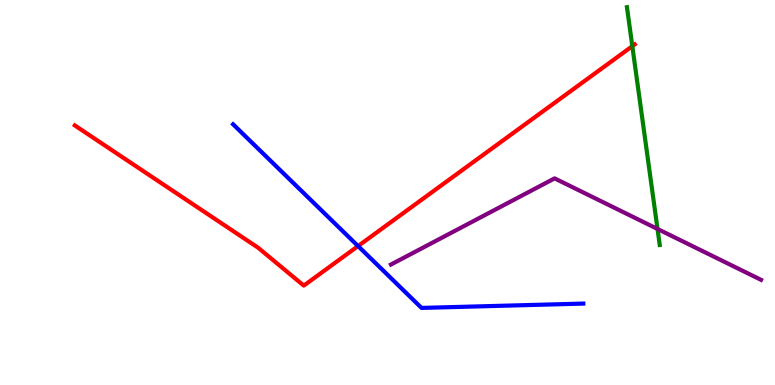[{'lines': ['blue', 'red'], 'intersections': [{'x': 4.62, 'y': 3.61}]}, {'lines': ['green', 'red'], 'intersections': [{'x': 8.16, 'y': 8.8}]}, {'lines': ['purple', 'red'], 'intersections': []}, {'lines': ['blue', 'green'], 'intersections': []}, {'lines': ['blue', 'purple'], 'intersections': []}, {'lines': ['green', 'purple'], 'intersections': [{'x': 8.48, 'y': 4.05}]}]